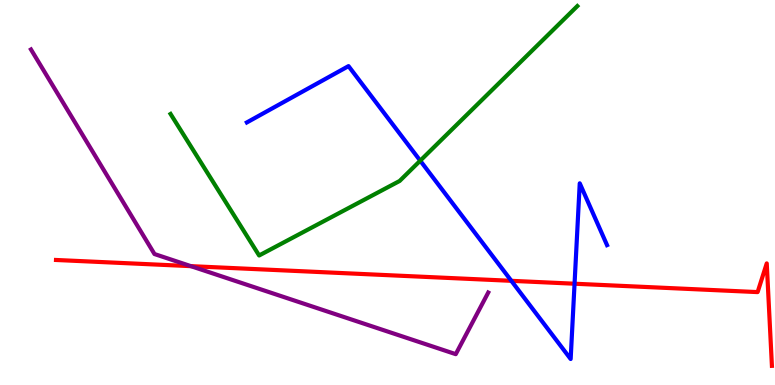[{'lines': ['blue', 'red'], 'intersections': [{'x': 6.6, 'y': 2.71}, {'x': 7.41, 'y': 2.63}]}, {'lines': ['green', 'red'], 'intersections': []}, {'lines': ['purple', 'red'], 'intersections': [{'x': 2.46, 'y': 3.09}]}, {'lines': ['blue', 'green'], 'intersections': [{'x': 5.42, 'y': 5.83}]}, {'lines': ['blue', 'purple'], 'intersections': []}, {'lines': ['green', 'purple'], 'intersections': []}]